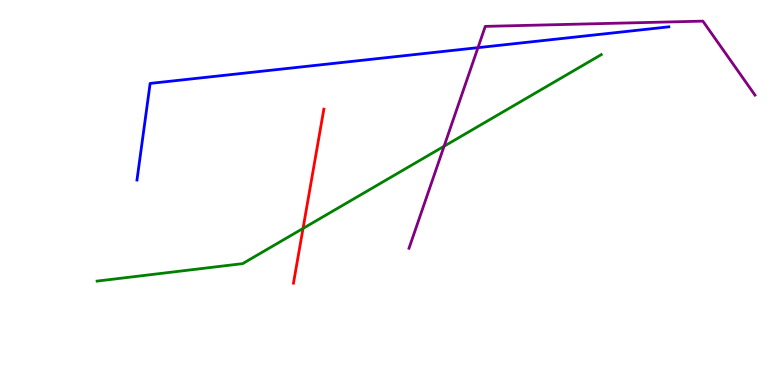[{'lines': ['blue', 'red'], 'intersections': []}, {'lines': ['green', 'red'], 'intersections': [{'x': 3.91, 'y': 4.07}]}, {'lines': ['purple', 'red'], 'intersections': []}, {'lines': ['blue', 'green'], 'intersections': []}, {'lines': ['blue', 'purple'], 'intersections': [{'x': 6.17, 'y': 8.76}]}, {'lines': ['green', 'purple'], 'intersections': [{'x': 5.73, 'y': 6.2}]}]